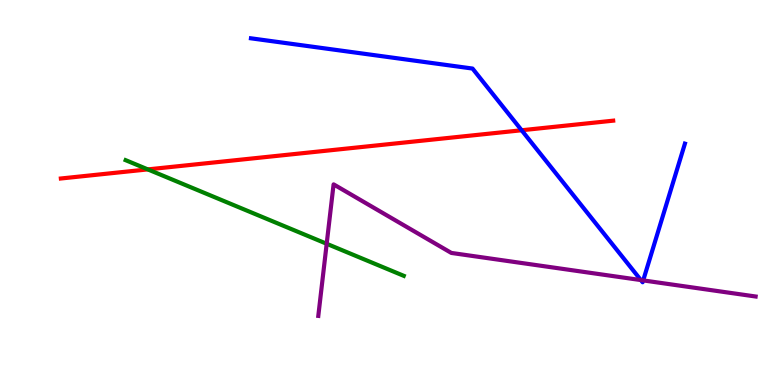[{'lines': ['blue', 'red'], 'intersections': [{'x': 6.73, 'y': 6.62}]}, {'lines': ['green', 'red'], 'intersections': [{'x': 1.91, 'y': 5.6}]}, {'lines': ['purple', 'red'], 'intersections': []}, {'lines': ['blue', 'green'], 'intersections': []}, {'lines': ['blue', 'purple'], 'intersections': [{'x': 8.27, 'y': 2.73}, {'x': 8.3, 'y': 2.72}]}, {'lines': ['green', 'purple'], 'intersections': [{'x': 4.22, 'y': 3.67}]}]